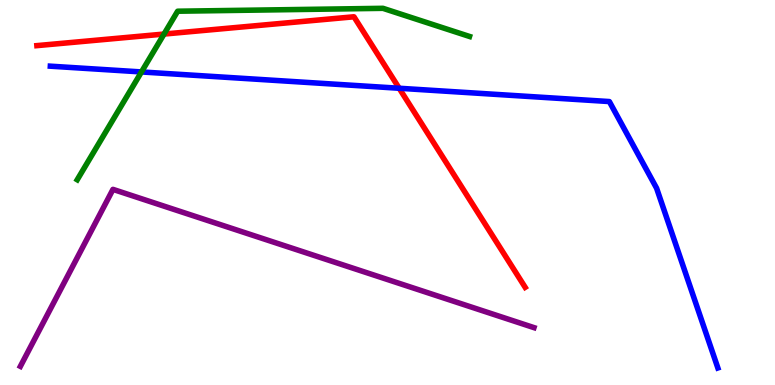[{'lines': ['blue', 'red'], 'intersections': [{'x': 5.15, 'y': 7.71}]}, {'lines': ['green', 'red'], 'intersections': [{'x': 2.12, 'y': 9.12}]}, {'lines': ['purple', 'red'], 'intersections': []}, {'lines': ['blue', 'green'], 'intersections': [{'x': 1.83, 'y': 8.13}]}, {'lines': ['blue', 'purple'], 'intersections': []}, {'lines': ['green', 'purple'], 'intersections': []}]